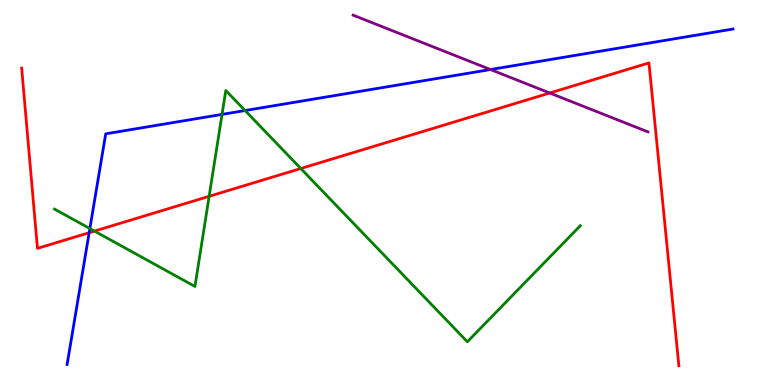[{'lines': ['blue', 'red'], 'intersections': [{'x': 1.15, 'y': 3.96}]}, {'lines': ['green', 'red'], 'intersections': [{'x': 1.22, 'y': 4.0}, {'x': 2.7, 'y': 4.9}, {'x': 3.88, 'y': 5.62}]}, {'lines': ['purple', 'red'], 'intersections': [{'x': 7.09, 'y': 7.58}]}, {'lines': ['blue', 'green'], 'intersections': [{'x': 1.16, 'y': 4.06}, {'x': 2.86, 'y': 7.03}, {'x': 3.16, 'y': 7.13}]}, {'lines': ['blue', 'purple'], 'intersections': [{'x': 6.33, 'y': 8.19}]}, {'lines': ['green', 'purple'], 'intersections': []}]